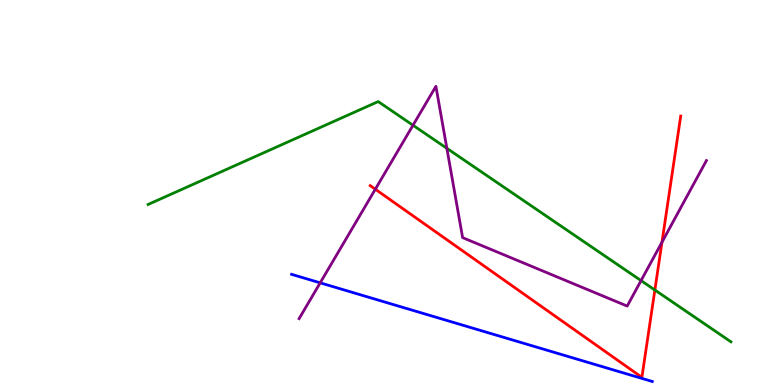[{'lines': ['blue', 'red'], 'intersections': []}, {'lines': ['green', 'red'], 'intersections': [{'x': 8.45, 'y': 2.47}]}, {'lines': ['purple', 'red'], 'intersections': [{'x': 4.84, 'y': 5.09}, {'x': 8.54, 'y': 3.71}]}, {'lines': ['blue', 'green'], 'intersections': []}, {'lines': ['blue', 'purple'], 'intersections': [{'x': 4.13, 'y': 2.65}]}, {'lines': ['green', 'purple'], 'intersections': [{'x': 5.33, 'y': 6.75}, {'x': 5.77, 'y': 6.15}, {'x': 8.27, 'y': 2.71}]}]